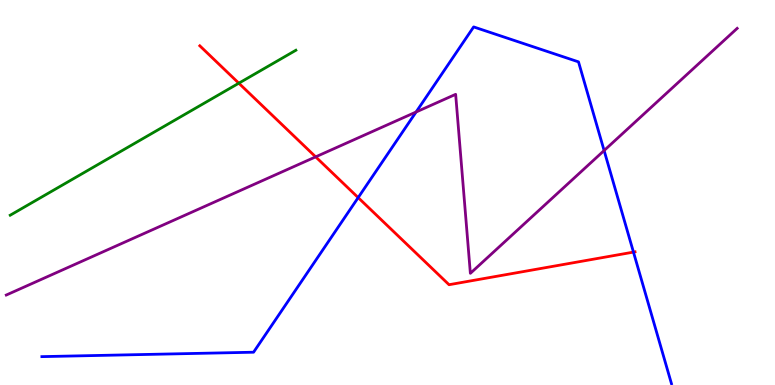[{'lines': ['blue', 'red'], 'intersections': [{'x': 4.62, 'y': 4.87}, {'x': 8.17, 'y': 3.45}]}, {'lines': ['green', 'red'], 'intersections': [{'x': 3.08, 'y': 7.84}]}, {'lines': ['purple', 'red'], 'intersections': [{'x': 4.07, 'y': 5.93}]}, {'lines': ['blue', 'green'], 'intersections': []}, {'lines': ['blue', 'purple'], 'intersections': [{'x': 5.37, 'y': 7.09}, {'x': 7.8, 'y': 6.09}]}, {'lines': ['green', 'purple'], 'intersections': []}]